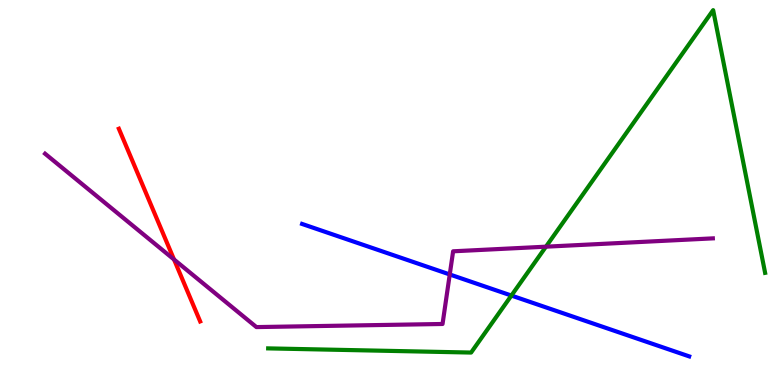[{'lines': ['blue', 'red'], 'intersections': []}, {'lines': ['green', 'red'], 'intersections': []}, {'lines': ['purple', 'red'], 'intersections': [{'x': 2.25, 'y': 3.26}]}, {'lines': ['blue', 'green'], 'intersections': [{'x': 6.6, 'y': 2.32}]}, {'lines': ['blue', 'purple'], 'intersections': [{'x': 5.8, 'y': 2.87}]}, {'lines': ['green', 'purple'], 'intersections': [{'x': 7.04, 'y': 3.59}]}]